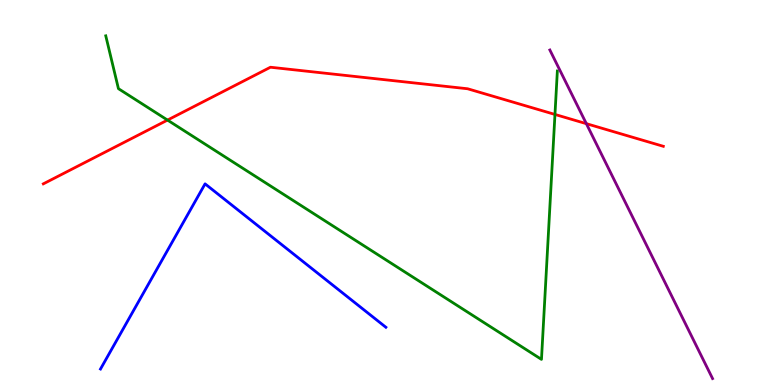[{'lines': ['blue', 'red'], 'intersections': []}, {'lines': ['green', 'red'], 'intersections': [{'x': 2.16, 'y': 6.88}, {'x': 7.16, 'y': 7.03}]}, {'lines': ['purple', 'red'], 'intersections': [{'x': 7.57, 'y': 6.79}]}, {'lines': ['blue', 'green'], 'intersections': []}, {'lines': ['blue', 'purple'], 'intersections': []}, {'lines': ['green', 'purple'], 'intersections': []}]